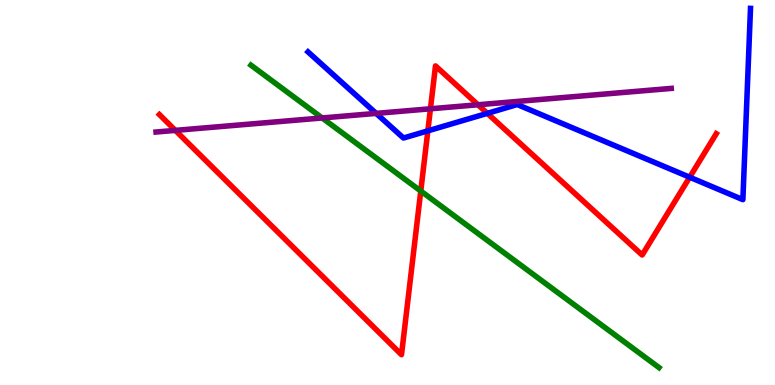[{'lines': ['blue', 'red'], 'intersections': [{'x': 5.52, 'y': 6.6}, {'x': 6.29, 'y': 7.06}, {'x': 8.9, 'y': 5.4}]}, {'lines': ['green', 'red'], 'intersections': [{'x': 5.43, 'y': 5.04}]}, {'lines': ['purple', 'red'], 'intersections': [{'x': 2.26, 'y': 6.61}, {'x': 5.55, 'y': 7.17}, {'x': 6.17, 'y': 7.28}]}, {'lines': ['blue', 'green'], 'intersections': []}, {'lines': ['blue', 'purple'], 'intersections': [{'x': 4.85, 'y': 7.05}]}, {'lines': ['green', 'purple'], 'intersections': [{'x': 4.16, 'y': 6.94}]}]